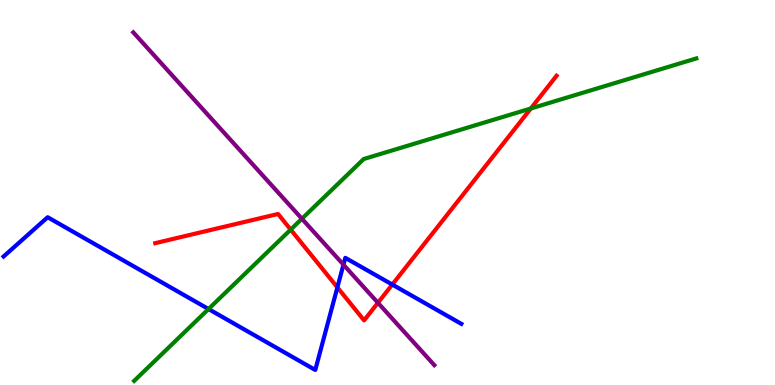[{'lines': ['blue', 'red'], 'intersections': [{'x': 4.35, 'y': 2.54}, {'x': 5.06, 'y': 2.61}]}, {'lines': ['green', 'red'], 'intersections': [{'x': 3.75, 'y': 4.04}, {'x': 6.85, 'y': 7.18}]}, {'lines': ['purple', 'red'], 'intersections': [{'x': 4.88, 'y': 2.14}]}, {'lines': ['blue', 'green'], 'intersections': [{'x': 2.69, 'y': 1.97}]}, {'lines': ['blue', 'purple'], 'intersections': [{'x': 4.43, 'y': 3.13}]}, {'lines': ['green', 'purple'], 'intersections': [{'x': 3.9, 'y': 4.32}]}]